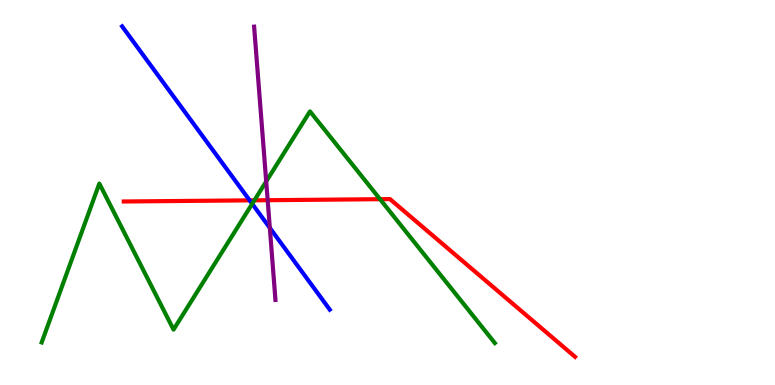[{'lines': ['blue', 'red'], 'intersections': [{'x': 3.22, 'y': 4.8}]}, {'lines': ['green', 'red'], 'intersections': [{'x': 3.28, 'y': 4.8}, {'x': 4.9, 'y': 4.83}]}, {'lines': ['purple', 'red'], 'intersections': [{'x': 3.45, 'y': 4.8}]}, {'lines': ['blue', 'green'], 'intersections': [{'x': 3.25, 'y': 4.71}]}, {'lines': ['blue', 'purple'], 'intersections': [{'x': 3.48, 'y': 4.08}]}, {'lines': ['green', 'purple'], 'intersections': [{'x': 3.43, 'y': 5.29}]}]